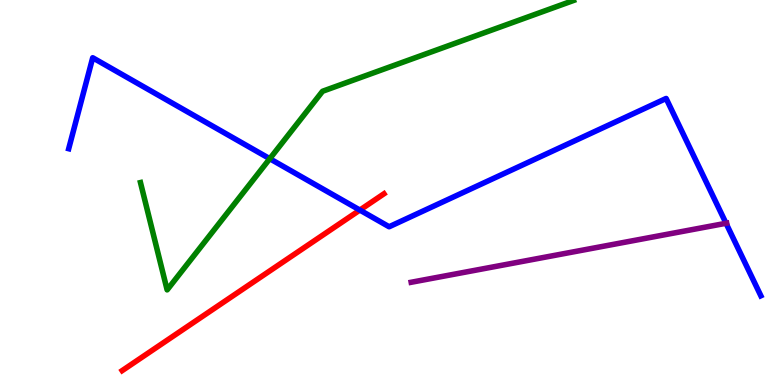[{'lines': ['blue', 'red'], 'intersections': [{'x': 4.64, 'y': 4.54}]}, {'lines': ['green', 'red'], 'intersections': []}, {'lines': ['purple', 'red'], 'intersections': []}, {'lines': ['blue', 'green'], 'intersections': [{'x': 3.48, 'y': 5.88}]}, {'lines': ['blue', 'purple'], 'intersections': [{'x': 9.37, 'y': 4.2}]}, {'lines': ['green', 'purple'], 'intersections': []}]